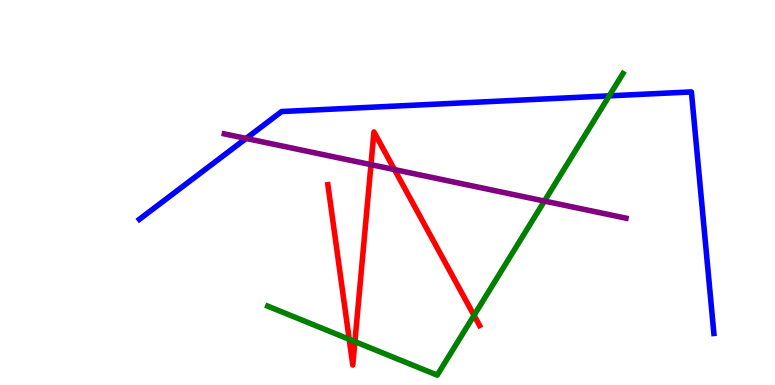[{'lines': ['blue', 'red'], 'intersections': []}, {'lines': ['green', 'red'], 'intersections': [{'x': 4.51, 'y': 1.19}, {'x': 4.58, 'y': 1.13}, {'x': 6.12, 'y': 1.81}]}, {'lines': ['purple', 'red'], 'intersections': [{'x': 4.79, 'y': 5.72}, {'x': 5.09, 'y': 5.6}]}, {'lines': ['blue', 'green'], 'intersections': [{'x': 7.86, 'y': 7.51}]}, {'lines': ['blue', 'purple'], 'intersections': [{'x': 3.18, 'y': 6.4}]}, {'lines': ['green', 'purple'], 'intersections': [{'x': 7.02, 'y': 4.78}]}]